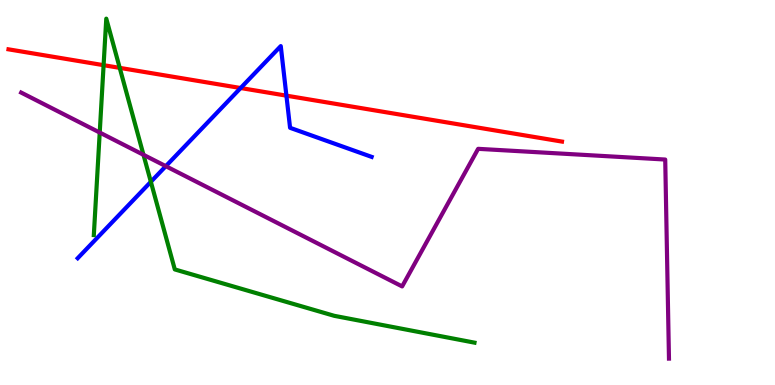[{'lines': ['blue', 'red'], 'intersections': [{'x': 3.1, 'y': 7.71}, {'x': 3.7, 'y': 7.52}]}, {'lines': ['green', 'red'], 'intersections': [{'x': 1.34, 'y': 8.31}, {'x': 1.54, 'y': 8.24}]}, {'lines': ['purple', 'red'], 'intersections': []}, {'lines': ['blue', 'green'], 'intersections': [{'x': 1.95, 'y': 5.28}]}, {'lines': ['blue', 'purple'], 'intersections': [{'x': 2.14, 'y': 5.68}]}, {'lines': ['green', 'purple'], 'intersections': [{'x': 1.29, 'y': 6.56}, {'x': 1.85, 'y': 5.98}]}]